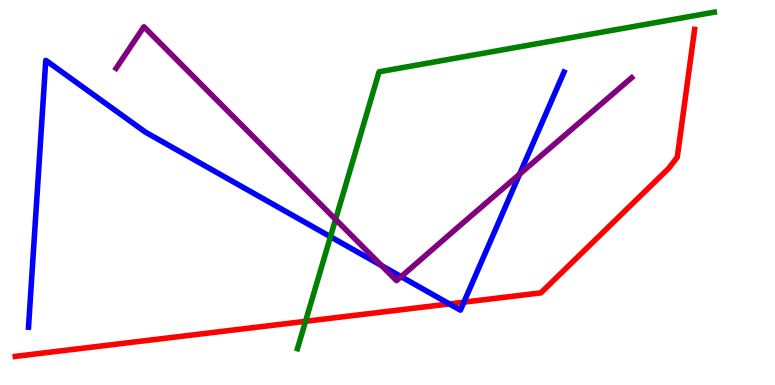[{'lines': ['blue', 'red'], 'intersections': [{'x': 5.8, 'y': 2.11}, {'x': 5.99, 'y': 2.15}]}, {'lines': ['green', 'red'], 'intersections': [{'x': 3.94, 'y': 1.65}]}, {'lines': ['purple', 'red'], 'intersections': []}, {'lines': ['blue', 'green'], 'intersections': [{'x': 4.26, 'y': 3.85}]}, {'lines': ['blue', 'purple'], 'intersections': [{'x': 4.92, 'y': 3.1}, {'x': 5.18, 'y': 2.81}, {'x': 6.7, 'y': 5.48}]}, {'lines': ['green', 'purple'], 'intersections': [{'x': 4.33, 'y': 4.3}]}]